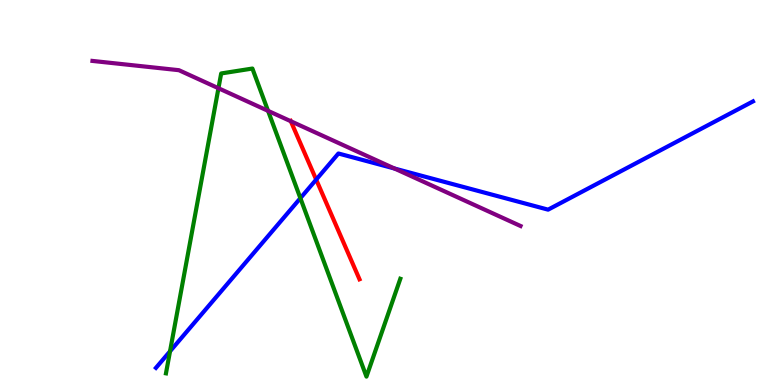[{'lines': ['blue', 'red'], 'intersections': [{'x': 4.08, 'y': 5.33}]}, {'lines': ['green', 'red'], 'intersections': []}, {'lines': ['purple', 'red'], 'intersections': [{'x': 3.75, 'y': 6.85}]}, {'lines': ['blue', 'green'], 'intersections': [{'x': 2.19, 'y': 0.875}, {'x': 3.88, 'y': 4.85}]}, {'lines': ['blue', 'purple'], 'intersections': [{'x': 5.09, 'y': 5.62}]}, {'lines': ['green', 'purple'], 'intersections': [{'x': 2.82, 'y': 7.71}, {'x': 3.46, 'y': 7.12}]}]